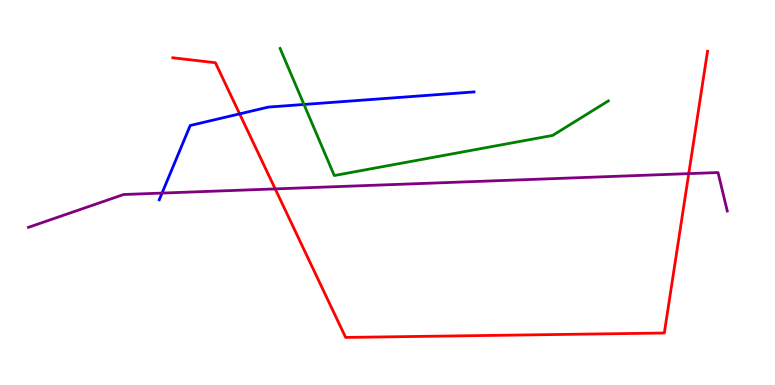[{'lines': ['blue', 'red'], 'intersections': [{'x': 3.09, 'y': 7.04}]}, {'lines': ['green', 'red'], 'intersections': []}, {'lines': ['purple', 'red'], 'intersections': [{'x': 3.55, 'y': 5.09}, {'x': 8.89, 'y': 5.49}]}, {'lines': ['blue', 'green'], 'intersections': [{'x': 3.92, 'y': 7.29}]}, {'lines': ['blue', 'purple'], 'intersections': [{'x': 2.09, 'y': 4.98}]}, {'lines': ['green', 'purple'], 'intersections': []}]